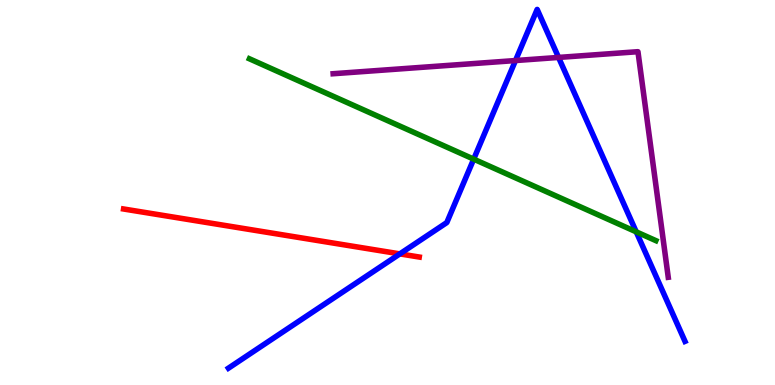[{'lines': ['blue', 'red'], 'intersections': [{'x': 5.16, 'y': 3.41}]}, {'lines': ['green', 'red'], 'intersections': []}, {'lines': ['purple', 'red'], 'intersections': []}, {'lines': ['blue', 'green'], 'intersections': [{'x': 6.11, 'y': 5.87}, {'x': 8.21, 'y': 3.98}]}, {'lines': ['blue', 'purple'], 'intersections': [{'x': 6.65, 'y': 8.43}, {'x': 7.21, 'y': 8.51}]}, {'lines': ['green', 'purple'], 'intersections': []}]